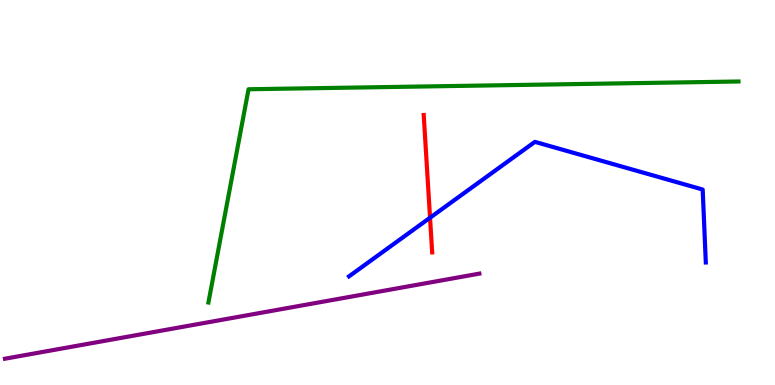[{'lines': ['blue', 'red'], 'intersections': [{'x': 5.55, 'y': 4.34}]}, {'lines': ['green', 'red'], 'intersections': []}, {'lines': ['purple', 'red'], 'intersections': []}, {'lines': ['blue', 'green'], 'intersections': []}, {'lines': ['blue', 'purple'], 'intersections': []}, {'lines': ['green', 'purple'], 'intersections': []}]